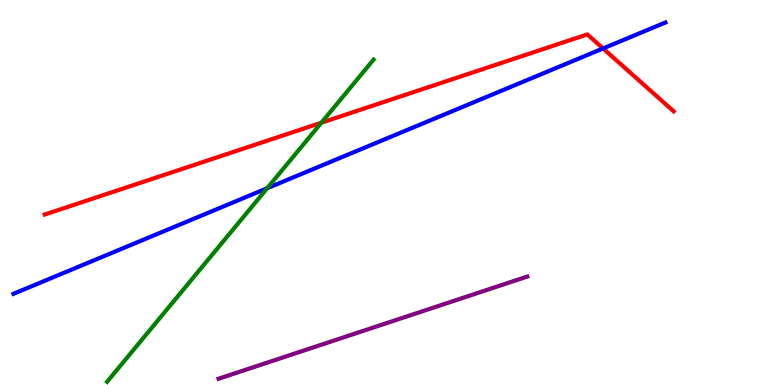[{'lines': ['blue', 'red'], 'intersections': [{'x': 7.78, 'y': 8.74}]}, {'lines': ['green', 'red'], 'intersections': [{'x': 4.15, 'y': 6.81}]}, {'lines': ['purple', 'red'], 'intersections': []}, {'lines': ['blue', 'green'], 'intersections': [{'x': 3.45, 'y': 5.11}]}, {'lines': ['blue', 'purple'], 'intersections': []}, {'lines': ['green', 'purple'], 'intersections': []}]